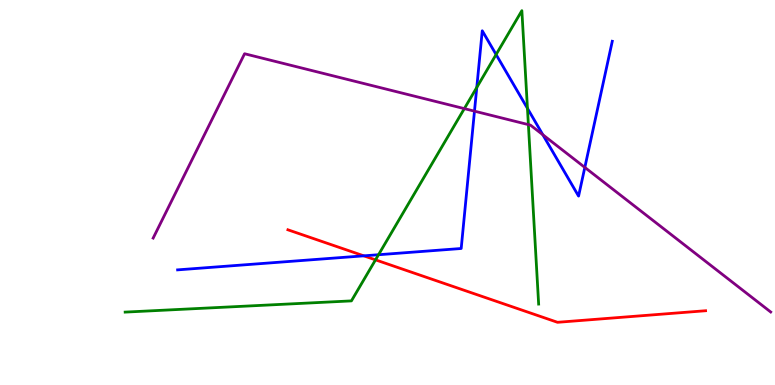[{'lines': ['blue', 'red'], 'intersections': [{'x': 4.69, 'y': 3.35}]}, {'lines': ['green', 'red'], 'intersections': [{'x': 4.85, 'y': 3.25}]}, {'lines': ['purple', 'red'], 'intersections': []}, {'lines': ['blue', 'green'], 'intersections': [{'x': 4.88, 'y': 3.38}, {'x': 6.15, 'y': 7.73}, {'x': 6.4, 'y': 8.58}, {'x': 6.81, 'y': 7.19}]}, {'lines': ['blue', 'purple'], 'intersections': [{'x': 6.12, 'y': 7.11}, {'x': 7.0, 'y': 6.5}, {'x': 7.55, 'y': 5.65}]}, {'lines': ['green', 'purple'], 'intersections': [{'x': 5.99, 'y': 7.18}, {'x': 6.82, 'y': 6.76}]}]